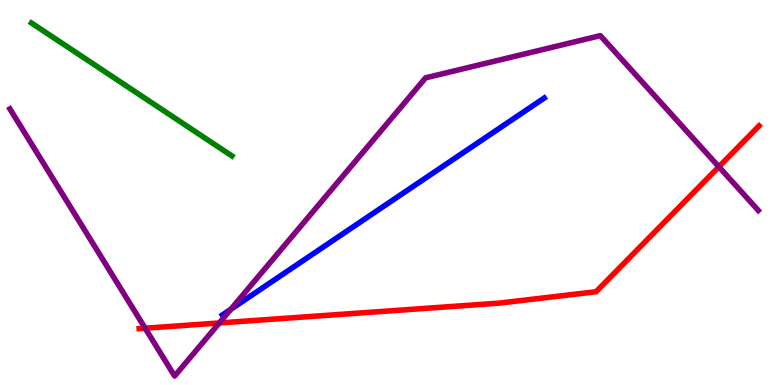[{'lines': ['blue', 'red'], 'intersections': []}, {'lines': ['green', 'red'], 'intersections': []}, {'lines': ['purple', 'red'], 'intersections': [{'x': 1.87, 'y': 1.47}, {'x': 2.83, 'y': 1.61}, {'x': 9.28, 'y': 5.67}]}, {'lines': ['blue', 'green'], 'intersections': []}, {'lines': ['blue', 'purple'], 'intersections': [{'x': 2.98, 'y': 1.96}]}, {'lines': ['green', 'purple'], 'intersections': []}]